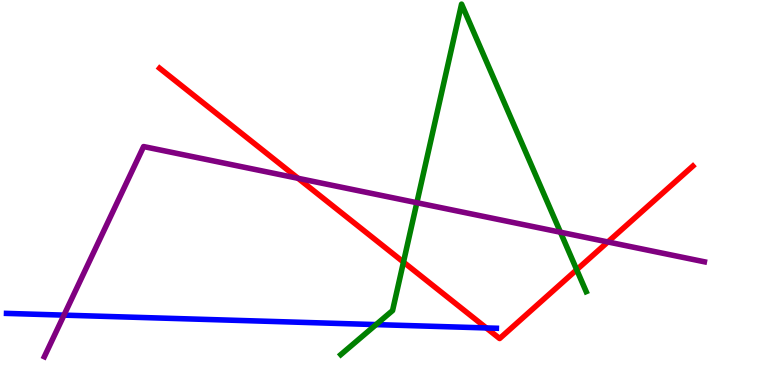[{'lines': ['blue', 'red'], 'intersections': [{'x': 6.27, 'y': 1.48}]}, {'lines': ['green', 'red'], 'intersections': [{'x': 5.21, 'y': 3.19}, {'x': 7.44, 'y': 2.99}]}, {'lines': ['purple', 'red'], 'intersections': [{'x': 3.85, 'y': 5.37}, {'x': 7.84, 'y': 3.72}]}, {'lines': ['blue', 'green'], 'intersections': [{'x': 4.85, 'y': 1.57}]}, {'lines': ['blue', 'purple'], 'intersections': [{'x': 0.826, 'y': 1.81}]}, {'lines': ['green', 'purple'], 'intersections': [{'x': 5.38, 'y': 4.73}, {'x': 7.23, 'y': 3.97}]}]